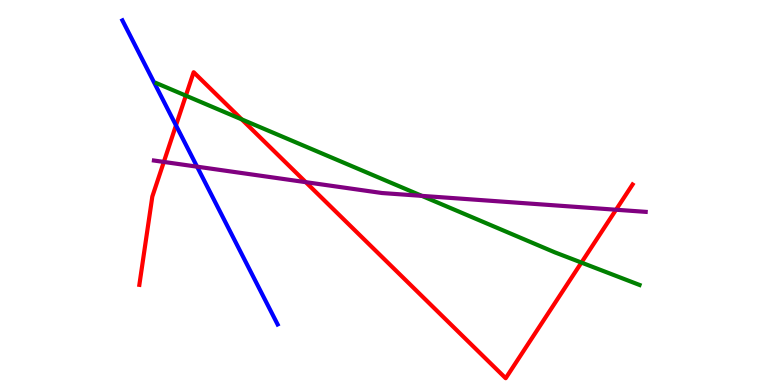[{'lines': ['blue', 'red'], 'intersections': [{'x': 2.27, 'y': 6.74}]}, {'lines': ['green', 'red'], 'intersections': [{'x': 2.4, 'y': 7.52}, {'x': 3.12, 'y': 6.9}, {'x': 7.5, 'y': 3.18}]}, {'lines': ['purple', 'red'], 'intersections': [{'x': 2.11, 'y': 5.79}, {'x': 3.95, 'y': 5.27}, {'x': 7.95, 'y': 4.55}]}, {'lines': ['blue', 'green'], 'intersections': []}, {'lines': ['blue', 'purple'], 'intersections': [{'x': 2.54, 'y': 5.67}]}, {'lines': ['green', 'purple'], 'intersections': [{'x': 5.44, 'y': 4.91}]}]